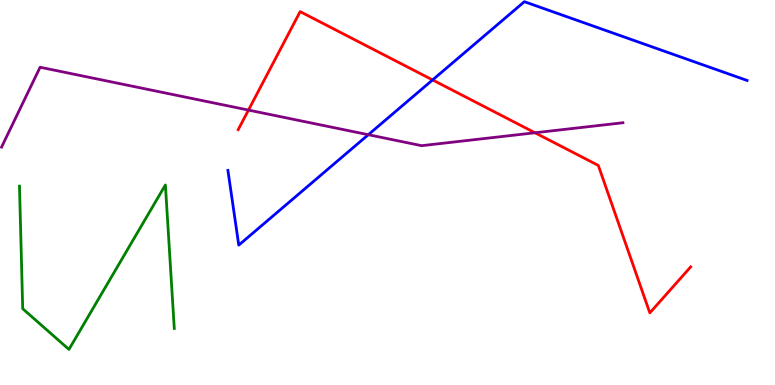[{'lines': ['blue', 'red'], 'intersections': [{'x': 5.58, 'y': 7.92}]}, {'lines': ['green', 'red'], 'intersections': []}, {'lines': ['purple', 'red'], 'intersections': [{'x': 3.21, 'y': 7.14}, {'x': 6.9, 'y': 6.55}]}, {'lines': ['blue', 'green'], 'intersections': []}, {'lines': ['blue', 'purple'], 'intersections': [{'x': 4.75, 'y': 6.5}]}, {'lines': ['green', 'purple'], 'intersections': []}]